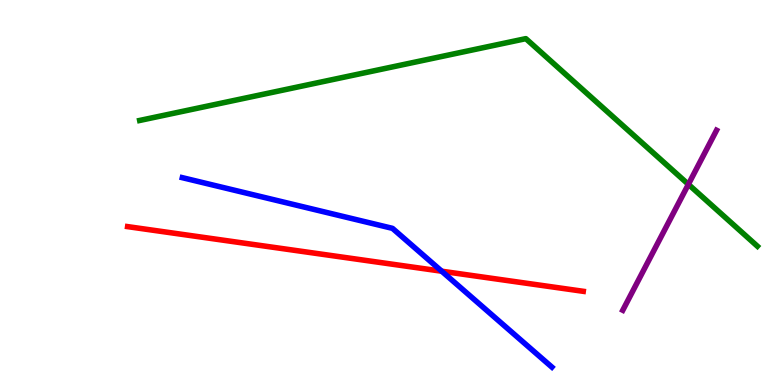[{'lines': ['blue', 'red'], 'intersections': [{'x': 5.7, 'y': 2.96}]}, {'lines': ['green', 'red'], 'intersections': []}, {'lines': ['purple', 'red'], 'intersections': []}, {'lines': ['blue', 'green'], 'intersections': []}, {'lines': ['blue', 'purple'], 'intersections': []}, {'lines': ['green', 'purple'], 'intersections': [{'x': 8.88, 'y': 5.21}]}]